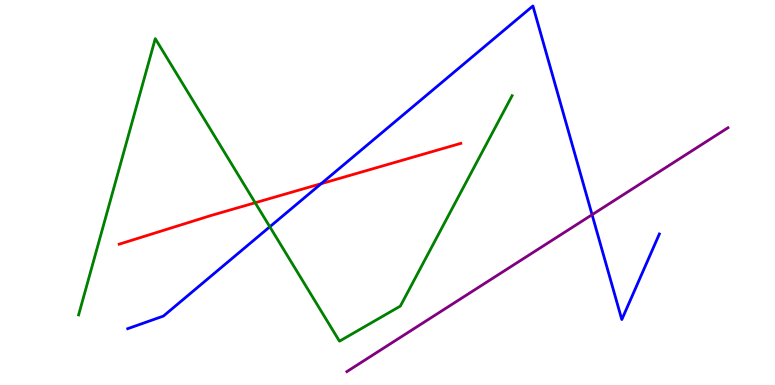[{'lines': ['blue', 'red'], 'intersections': [{'x': 4.14, 'y': 5.23}]}, {'lines': ['green', 'red'], 'intersections': [{'x': 3.29, 'y': 4.73}]}, {'lines': ['purple', 'red'], 'intersections': []}, {'lines': ['blue', 'green'], 'intersections': [{'x': 3.48, 'y': 4.11}]}, {'lines': ['blue', 'purple'], 'intersections': [{'x': 7.64, 'y': 4.42}]}, {'lines': ['green', 'purple'], 'intersections': []}]